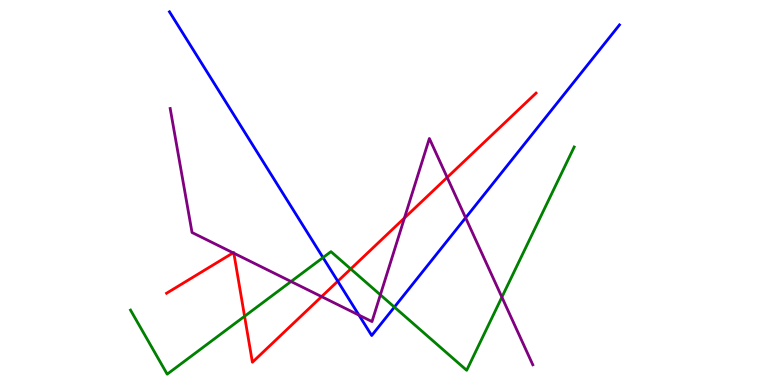[{'lines': ['blue', 'red'], 'intersections': [{'x': 4.36, 'y': 2.7}]}, {'lines': ['green', 'red'], 'intersections': [{'x': 3.16, 'y': 1.79}, {'x': 4.53, 'y': 3.01}]}, {'lines': ['purple', 'red'], 'intersections': [{'x': 3.01, 'y': 3.43}, {'x': 3.02, 'y': 3.42}, {'x': 4.15, 'y': 2.3}, {'x': 5.22, 'y': 4.34}, {'x': 5.77, 'y': 5.39}]}, {'lines': ['blue', 'green'], 'intersections': [{'x': 4.17, 'y': 3.31}, {'x': 5.09, 'y': 2.02}]}, {'lines': ['blue', 'purple'], 'intersections': [{'x': 4.63, 'y': 1.82}, {'x': 6.01, 'y': 4.34}]}, {'lines': ['green', 'purple'], 'intersections': [{'x': 3.76, 'y': 2.69}, {'x': 4.91, 'y': 2.34}, {'x': 6.48, 'y': 2.28}]}]